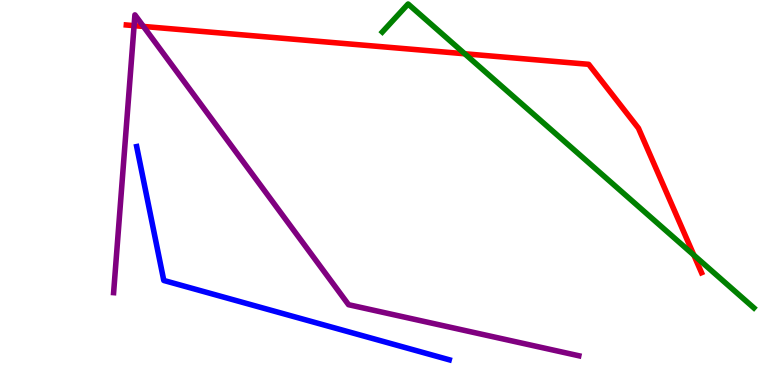[{'lines': ['blue', 'red'], 'intersections': []}, {'lines': ['green', 'red'], 'intersections': [{'x': 6.0, 'y': 8.6}, {'x': 8.95, 'y': 3.37}]}, {'lines': ['purple', 'red'], 'intersections': [{'x': 1.73, 'y': 9.33}, {'x': 1.85, 'y': 9.31}]}, {'lines': ['blue', 'green'], 'intersections': []}, {'lines': ['blue', 'purple'], 'intersections': []}, {'lines': ['green', 'purple'], 'intersections': []}]